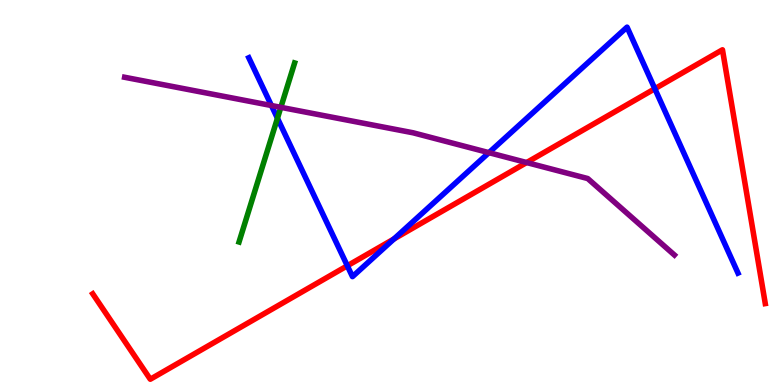[{'lines': ['blue', 'red'], 'intersections': [{'x': 4.48, 'y': 3.1}, {'x': 5.08, 'y': 3.79}, {'x': 8.45, 'y': 7.7}]}, {'lines': ['green', 'red'], 'intersections': []}, {'lines': ['purple', 'red'], 'intersections': [{'x': 6.8, 'y': 5.78}]}, {'lines': ['blue', 'green'], 'intersections': [{'x': 3.58, 'y': 6.93}]}, {'lines': ['blue', 'purple'], 'intersections': [{'x': 3.5, 'y': 7.26}, {'x': 6.31, 'y': 6.03}]}, {'lines': ['green', 'purple'], 'intersections': [{'x': 3.62, 'y': 7.21}]}]